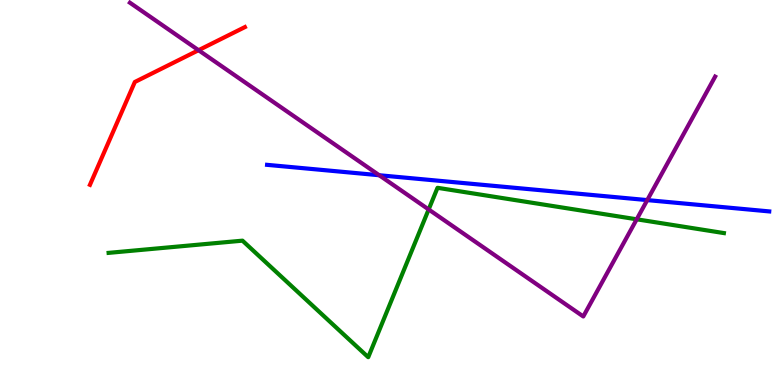[{'lines': ['blue', 'red'], 'intersections': []}, {'lines': ['green', 'red'], 'intersections': []}, {'lines': ['purple', 'red'], 'intersections': [{'x': 2.56, 'y': 8.7}]}, {'lines': ['blue', 'green'], 'intersections': []}, {'lines': ['blue', 'purple'], 'intersections': [{'x': 4.89, 'y': 5.45}, {'x': 8.35, 'y': 4.8}]}, {'lines': ['green', 'purple'], 'intersections': [{'x': 5.53, 'y': 4.56}, {'x': 8.22, 'y': 4.3}]}]